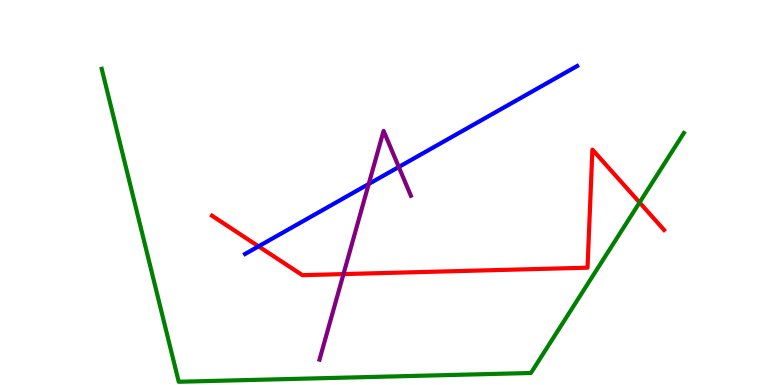[{'lines': ['blue', 'red'], 'intersections': [{'x': 3.34, 'y': 3.6}]}, {'lines': ['green', 'red'], 'intersections': [{'x': 8.25, 'y': 4.74}]}, {'lines': ['purple', 'red'], 'intersections': [{'x': 4.43, 'y': 2.88}]}, {'lines': ['blue', 'green'], 'intersections': []}, {'lines': ['blue', 'purple'], 'intersections': [{'x': 4.76, 'y': 5.22}, {'x': 5.15, 'y': 5.66}]}, {'lines': ['green', 'purple'], 'intersections': []}]